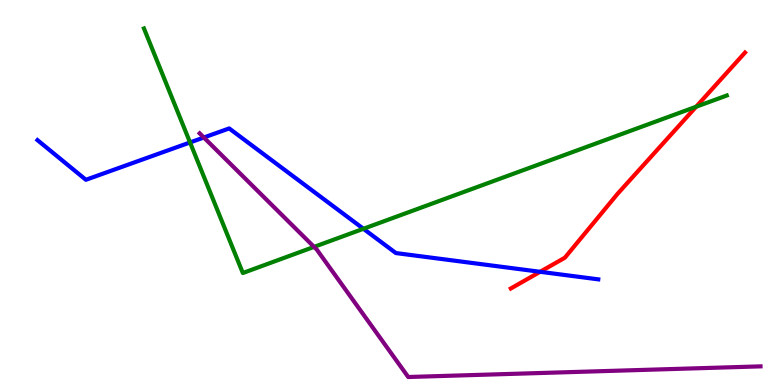[{'lines': ['blue', 'red'], 'intersections': [{'x': 6.97, 'y': 2.94}]}, {'lines': ['green', 'red'], 'intersections': [{'x': 8.98, 'y': 7.23}]}, {'lines': ['purple', 'red'], 'intersections': []}, {'lines': ['blue', 'green'], 'intersections': [{'x': 2.45, 'y': 6.3}, {'x': 4.69, 'y': 4.06}]}, {'lines': ['blue', 'purple'], 'intersections': [{'x': 2.63, 'y': 6.43}]}, {'lines': ['green', 'purple'], 'intersections': [{'x': 4.05, 'y': 3.59}]}]